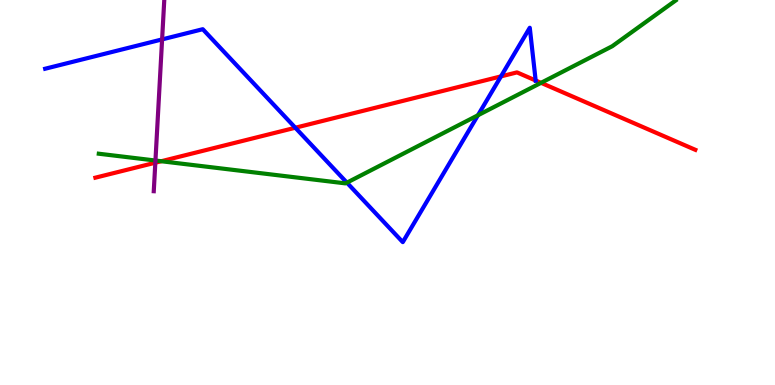[{'lines': ['blue', 'red'], 'intersections': [{'x': 3.81, 'y': 6.68}, {'x': 6.46, 'y': 8.02}, {'x': 6.91, 'y': 7.91}]}, {'lines': ['green', 'red'], 'intersections': [{'x': 2.08, 'y': 5.81}, {'x': 6.98, 'y': 7.85}]}, {'lines': ['purple', 'red'], 'intersections': [{'x': 2.0, 'y': 5.77}]}, {'lines': ['blue', 'green'], 'intersections': [{'x': 4.48, 'y': 5.26}, {'x': 6.17, 'y': 7.01}]}, {'lines': ['blue', 'purple'], 'intersections': [{'x': 2.09, 'y': 8.98}]}, {'lines': ['green', 'purple'], 'intersections': [{'x': 2.01, 'y': 5.83}]}]